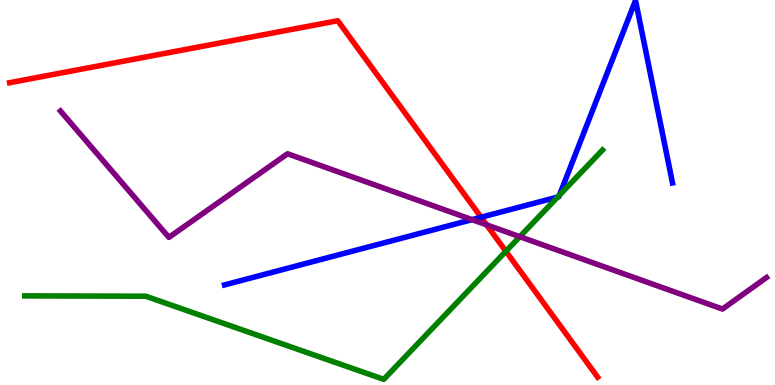[{'lines': ['blue', 'red'], 'intersections': [{'x': 6.21, 'y': 4.36}]}, {'lines': ['green', 'red'], 'intersections': [{'x': 6.53, 'y': 3.47}]}, {'lines': ['purple', 'red'], 'intersections': [{'x': 6.28, 'y': 4.16}]}, {'lines': ['blue', 'green'], 'intersections': [{'x': 7.2, 'y': 4.88}, {'x': 7.22, 'y': 4.93}]}, {'lines': ['blue', 'purple'], 'intersections': [{'x': 6.09, 'y': 4.3}]}, {'lines': ['green', 'purple'], 'intersections': [{'x': 6.71, 'y': 3.85}]}]